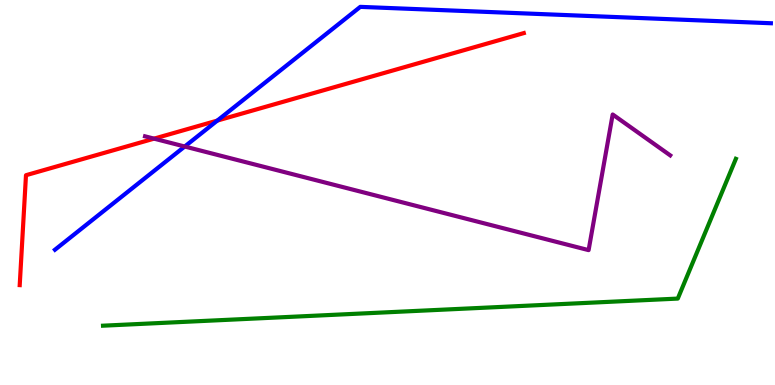[{'lines': ['blue', 'red'], 'intersections': [{'x': 2.8, 'y': 6.87}]}, {'lines': ['green', 'red'], 'intersections': []}, {'lines': ['purple', 'red'], 'intersections': [{'x': 1.99, 'y': 6.4}]}, {'lines': ['blue', 'green'], 'intersections': []}, {'lines': ['blue', 'purple'], 'intersections': [{'x': 2.38, 'y': 6.19}]}, {'lines': ['green', 'purple'], 'intersections': []}]